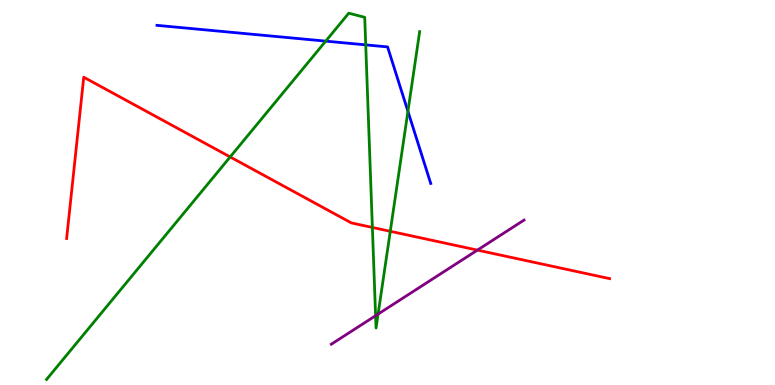[{'lines': ['blue', 'red'], 'intersections': []}, {'lines': ['green', 'red'], 'intersections': [{'x': 2.97, 'y': 5.92}, {'x': 4.8, 'y': 4.09}, {'x': 5.04, 'y': 3.99}]}, {'lines': ['purple', 'red'], 'intersections': [{'x': 6.16, 'y': 3.5}]}, {'lines': ['blue', 'green'], 'intersections': [{'x': 4.2, 'y': 8.93}, {'x': 4.72, 'y': 8.83}, {'x': 5.26, 'y': 7.11}]}, {'lines': ['blue', 'purple'], 'intersections': []}, {'lines': ['green', 'purple'], 'intersections': [{'x': 4.85, 'y': 1.8}, {'x': 4.88, 'y': 1.84}]}]